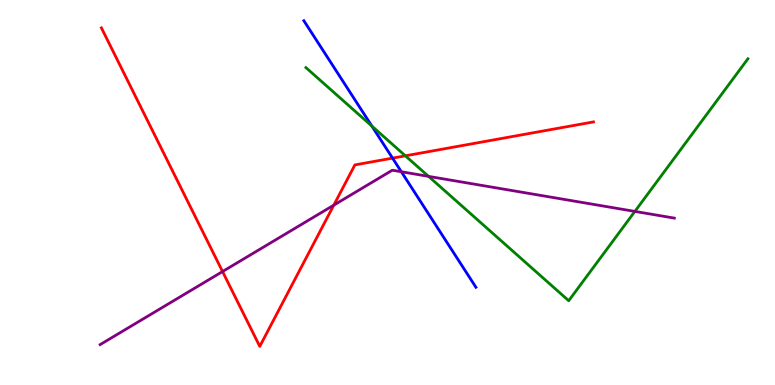[{'lines': ['blue', 'red'], 'intersections': [{'x': 5.07, 'y': 5.89}]}, {'lines': ['green', 'red'], 'intersections': [{'x': 5.23, 'y': 5.95}]}, {'lines': ['purple', 'red'], 'intersections': [{'x': 2.87, 'y': 2.95}, {'x': 4.31, 'y': 4.67}]}, {'lines': ['blue', 'green'], 'intersections': [{'x': 4.8, 'y': 6.72}]}, {'lines': ['blue', 'purple'], 'intersections': [{'x': 5.18, 'y': 5.54}]}, {'lines': ['green', 'purple'], 'intersections': [{'x': 5.53, 'y': 5.42}, {'x': 8.19, 'y': 4.51}]}]